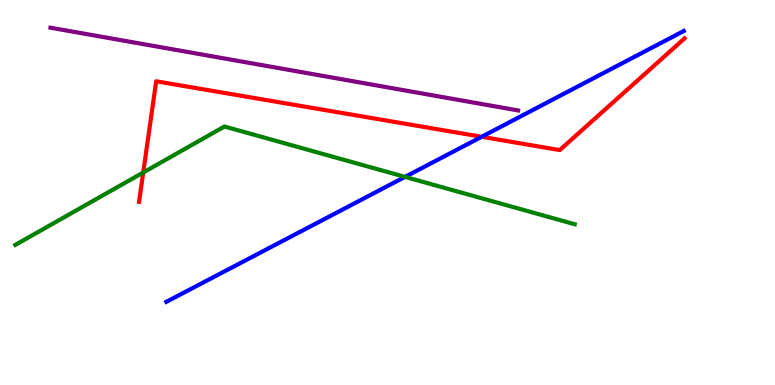[{'lines': ['blue', 'red'], 'intersections': [{'x': 6.22, 'y': 6.45}]}, {'lines': ['green', 'red'], 'intersections': [{'x': 1.85, 'y': 5.52}]}, {'lines': ['purple', 'red'], 'intersections': []}, {'lines': ['blue', 'green'], 'intersections': [{'x': 5.23, 'y': 5.41}]}, {'lines': ['blue', 'purple'], 'intersections': []}, {'lines': ['green', 'purple'], 'intersections': []}]